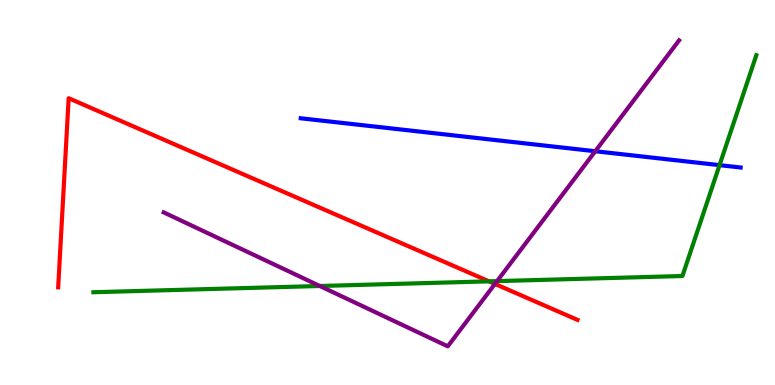[{'lines': ['blue', 'red'], 'intersections': []}, {'lines': ['green', 'red'], 'intersections': [{'x': 6.31, 'y': 2.69}]}, {'lines': ['purple', 'red'], 'intersections': [{'x': 6.39, 'y': 2.63}]}, {'lines': ['blue', 'green'], 'intersections': [{'x': 9.28, 'y': 5.71}]}, {'lines': ['blue', 'purple'], 'intersections': [{'x': 7.68, 'y': 6.07}]}, {'lines': ['green', 'purple'], 'intersections': [{'x': 4.13, 'y': 2.57}, {'x': 6.41, 'y': 2.7}]}]